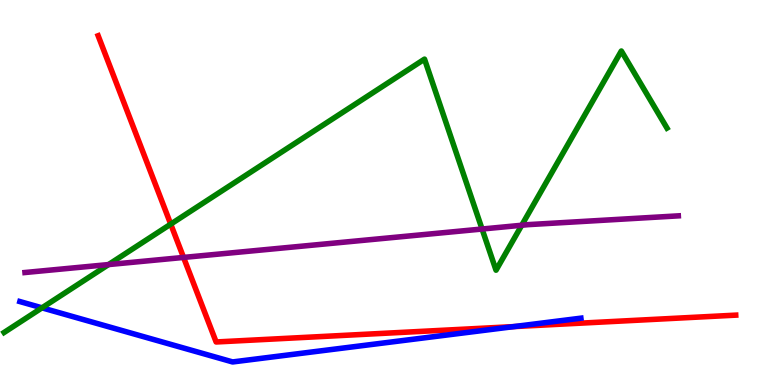[{'lines': ['blue', 'red'], 'intersections': [{'x': 6.63, 'y': 1.52}]}, {'lines': ['green', 'red'], 'intersections': [{'x': 2.2, 'y': 4.18}]}, {'lines': ['purple', 'red'], 'intersections': [{'x': 2.37, 'y': 3.31}]}, {'lines': ['blue', 'green'], 'intersections': [{'x': 0.542, 'y': 2.0}]}, {'lines': ['blue', 'purple'], 'intersections': []}, {'lines': ['green', 'purple'], 'intersections': [{'x': 1.4, 'y': 3.13}, {'x': 6.22, 'y': 4.05}, {'x': 6.73, 'y': 4.15}]}]